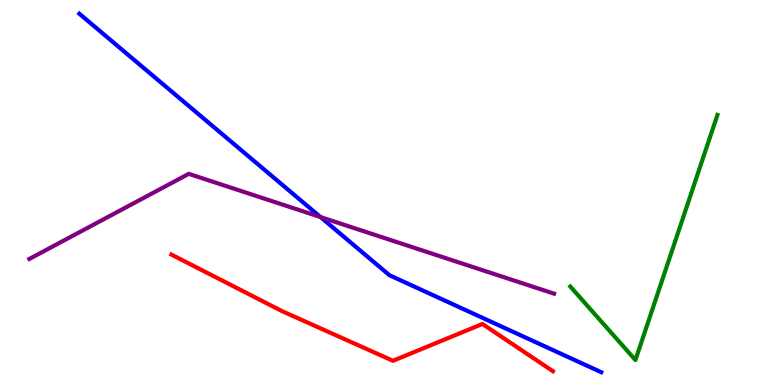[{'lines': ['blue', 'red'], 'intersections': []}, {'lines': ['green', 'red'], 'intersections': []}, {'lines': ['purple', 'red'], 'intersections': []}, {'lines': ['blue', 'green'], 'intersections': []}, {'lines': ['blue', 'purple'], 'intersections': [{'x': 4.14, 'y': 4.36}]}, {'lines': ['green', 'purple'], 'intersections': []}]